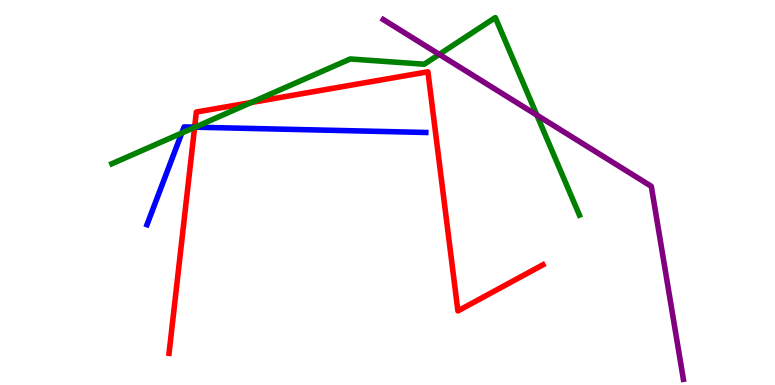[{'lines': ['blue', 'red'], 'intersections': [{'x': 2.51, 'y': 6.7}]}, {'lines': ['green', 'red'], 'intersections': [{'x': 2.51, 'y': 6.69}, {'x': 3.24, 'y': 7.34}]}, {'lines': ['purple', 'red'], 'intersections': []}, {'lines': ['blue', 'green'], 'intersections': [{'x': 2.35, 'y': 6.54}, {'x': 2.52, 'y': 6.7}]}, {'lines': ['blue', 'purple'], 'intersections': []}, {'lines': ['green', 'purple'], 'intersections': [{'x': 5.67, 'y': 8.59}, {'x': 6.93, 'y': 7.01}]}]